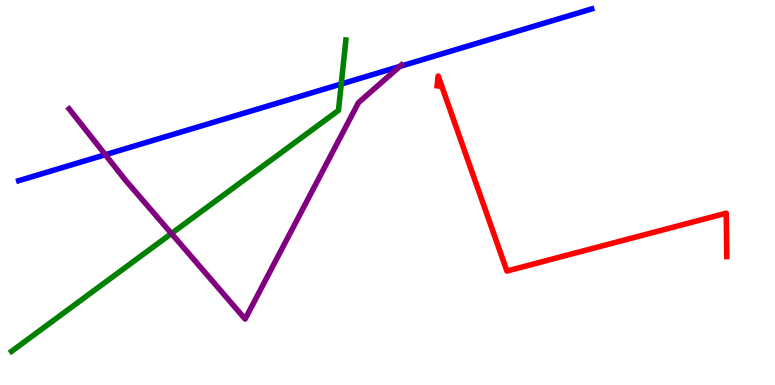[{'lines': ['blue', 'red'], 'intersections': []}, {'lines': ['green', 'red'], 'intersections': []}, {'lines': ['purple', 'red'], 'intersections': []}, {'lines': ['blue', 'green'], 'intersections': [{'x': 4.4, 'y': 7.82}]}, {'lines': ['blue', 'purple'], 'intersections': [{'x': 1.36, 'y': 5.98}, {'x': 5.16, 'y': 8.27}]}, {'lines': ['green', 'purple'], 'intersections': [{'x': 2.21, 'y': 3.93}]}]